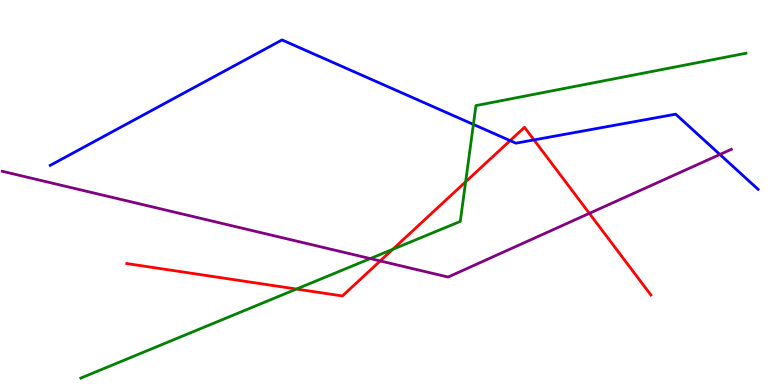[{'lines': ['blue', 'red'], 'intersections': [{'x': 6.58, 'y': 6.35}, {'x': 6.89, 'y': 6.37}]}, {'lines': ['green', 'red'], 'intersections': [{'x': 3.83, 'y': 2.49}, {'x': 5.07, 'y': 3.52}, {'x': 6.01, 'y': 5.28}]}, {'lines': ['purple', 'red'], 'intersections': [{'x': 4.91, 'y': 3.22}, {'x': 7.6, 'y': 4.46}]}, {'lines': ['blue', 'green'], 'intersections': [{'x': 6.11, 'y': 6.77}]}, {'lines': ['blue', 'purple'], 'intersections': [{'x': 9.29, 'y': 5.99}]}, {'lines': ['green', 'purple'], 'intersections': [{'x': 4.78, 'y': 3.28}]}]